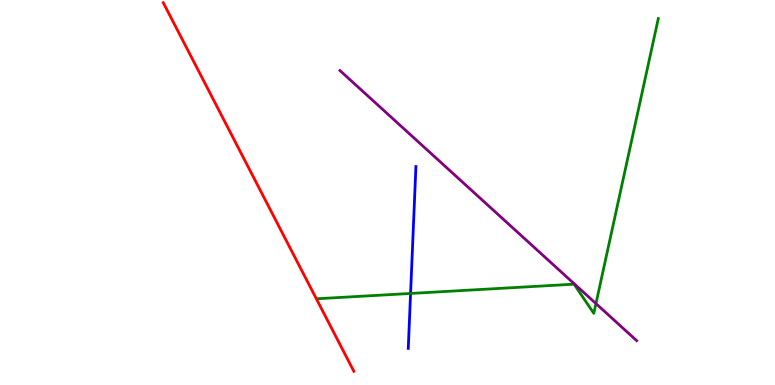[{'lines': ['blue', 'red'], 'intersections': []}, {'lines': ['green', 'red'], 'intersections': []}, {'lines': ['purple', 'red'], 'intersections': []}, {'lines': ['blue', 'green'], 'intersections': [{'x': 5.3, 'y': 2.38}]}, {'lines': ['blue', 'purple'], 'intersections': []}, {'lines': ['green', 'purple'], 'intersections': [{'x': 7.69, 'y': 2.11}]}]